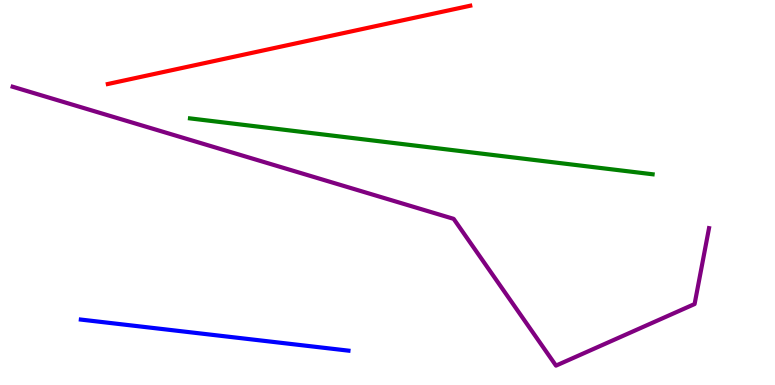[{'lines': ['blue', 'red'], 'intersections': []}, {'lines': ['green', 'red'], 'intersections': []}, {'lines': ['purple', 'red'], 'intersections': []}, {'lines': ['blue', 'green'], 'intersections': []}, {'lines': ['blue', 'purple'], 'intersections': []}, {'lines': ['green', 'purple'], 'intersections': []}]